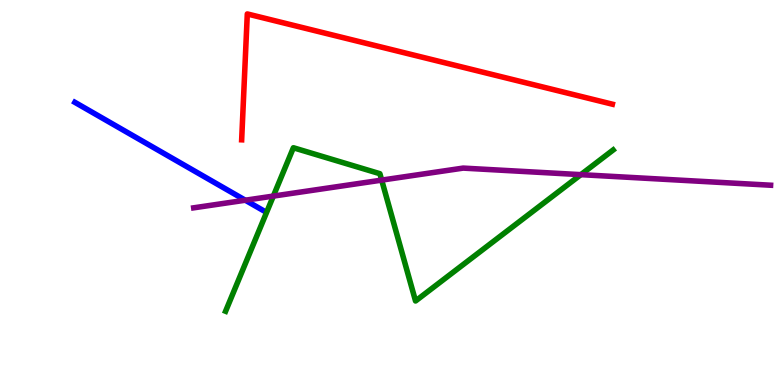[{'lines': ['blue', 'red'], 'intersections': []}, {'lines': ['green', 'red'], 'intersections': []}, {'lines': ['purple', 'red'], 'intersections': []}, {'lines': ['blue', 'green'], 'intersections': []}, {'lines': ['blue', 'purple'], 'intersections': [{'x': 3.17, 'y': 4.8}]}, {'lines': ['green', 'purple'], 'intersections': [{'x': 3.53, 'y': 4.91}, {'x': 4.92, 'y': 5.32}, {'x': 7.49, 'y': 5.46}]}]